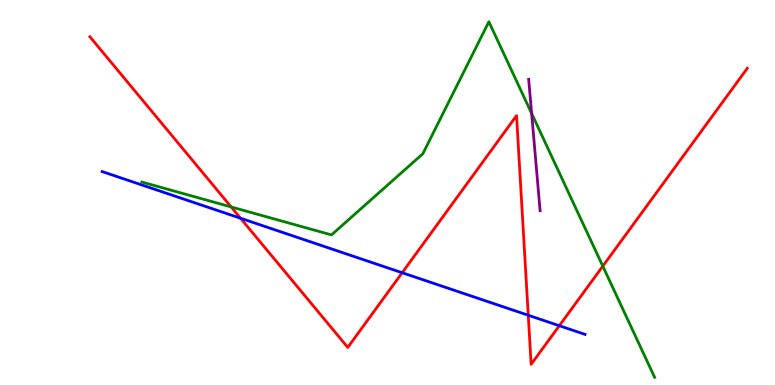[{'lines': ['blue', 'red'], 'intersections': [{'x': 3.1, 'y': 4.33}, {'x': 5.19, 'y': 2.92}, {'x': 6.82, 'y': 1.81}, {'x': 7.22, 'y': 1.54}]}, {'lines': ['green', 'red'], 'intersections': [{'x': 2.98, 'y': 4.63}, {'x': 7.78, 'y': 3.09}]}, {'lines': ['purple', 'red'], 'intersections': []}, {'lines': ['blue', 'green'], 'intersections': []}, {'lines': ['blue', 'purple'], 'intersections': []}, {'lines': ['green', 'purple'], 'intersections': [{'x': 6.86, 'y': 7.05}]}]